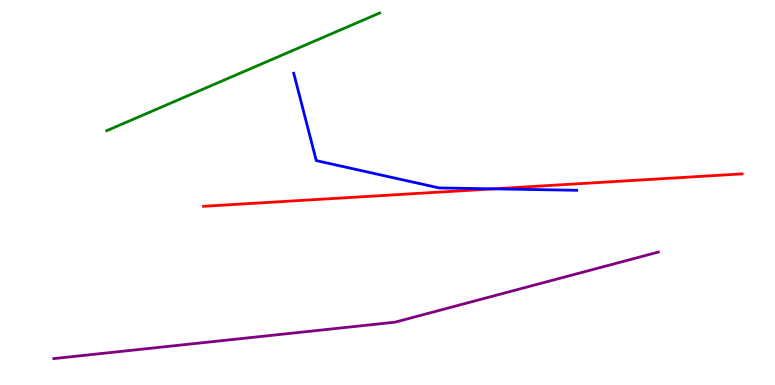[{'lines': ['blue', 'red'], 'intersections': [{'x': 6.37, 'y': 5.09}]}, {'lines': ['green', 'red'], 'intersections': []}, {'lines': ['purple', 'red'], 'intersections': []}, {'lines': ['blue', 'green'], 'intersections': []}, {'lines': ['blue', 'purple'], 'intersections': []}, {'lines': ['green', 'purple'], 'intersections': []}]